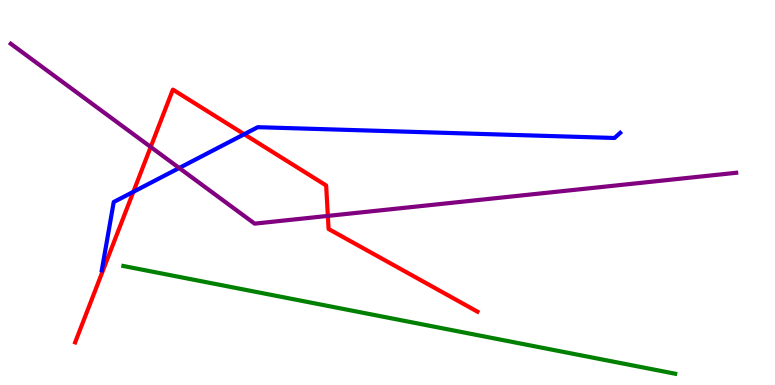[{'lines': ['blue', 'red'], 'intersections': [{'x': 1.72, 'y': 5.02}, {'x': 3.15, 'y': 6.51}]}, {'lines': ['green', 'red'], 'intersections': []}, {'lines': ['purple', 'red'], 'intersections': [{'x': 1.94, 'y': 6.18}, {'x': 4.23, 'y': 4.39}]}, {'lines': ['blue', 'green'], 'intersections': []}, {'lines': ['blue', 'purple'], 'intersections': [{'x': 2.31, 'y': 5.64}]}, {'lines': ['green', 'purple'], 'intersections': []}]